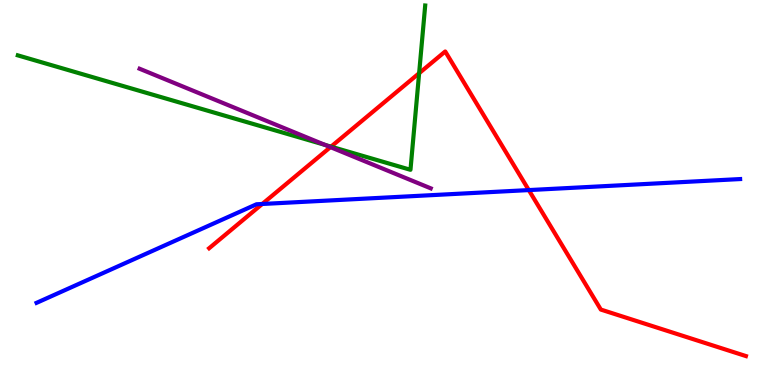[{'lines': ['blue', 'red'], 'intersections': [{'x': 3.38, 'y': 4.7}, {'x': 6.82, 'y': 5.06}]}, {'lines': ['green', 'red'], 'intersections': [{'x': 4.27, 'y': 6.19}, {'x': 5.41, 'y': 8.1}]}, {'lines': ['purple', 'red'], 'intersections': [{'x': 4.26, 'y': 6.18}]}, {'lines': ['blue', 'green'], 'intersections': []}, {'lines': ['blue', 'purple'], 'intersections': []}, {'lines': ['green', 'purple'], 'intersections': [{'x': 4.19, 'y': 6.24}]}]